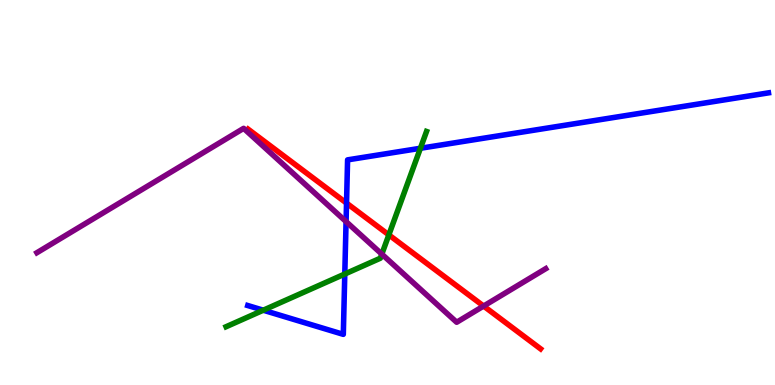[{'lines': ['blue', 'red'], 'intersections': [{'x': 4.47, 'y': 4.72}]}, {'lines': ['green', 'red'], 'intersections': [{'x': 5.02, 'y': 3.9}]}, {'lines': ['purple', 'red'], 'intersections': [{'x': 6.24, 'y': 2.05}]}, {'lines': ['blue', 'green'], 'intersections': [{'x': 3.4, 'y': 1.94}, {'x': 4.45, 'y': 2.88}, {'x': 5.42, 'y': 6.15}]}, {'lines': ['blue', 'purple'], 'intersections': [{'x': 4.47, 'y': 4.24}]}, {'lines': ['green', 'purple'], 'intersections': [{'x': 4.93, 'y': 3.4}]}]